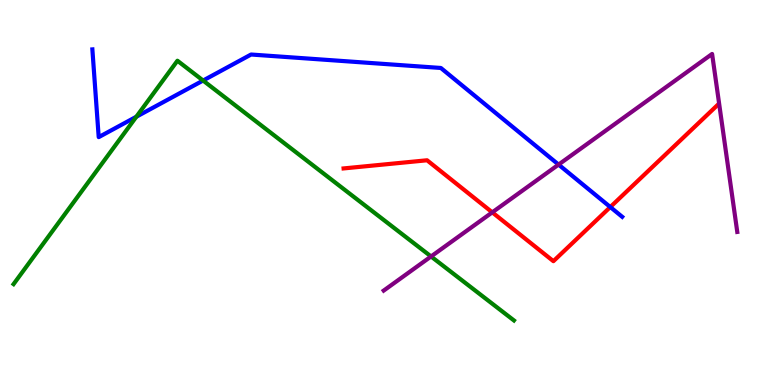[{'lines': ['blue', 'red'], 'intersections': [{'x': 7.87, 'y': 4.62}]}, {'lines': ['green', 'red'], 'intersections': []}, {'lines': ['purple', 'red'], 'intersections': [{'x': 6.35, 'y': 4.48}]}, {'lines': ['blue', 'green'], 'intersections': [{'x': 1.76, 'y': 6.97}, {'x': 2.62, 'y': 7.91}]}, {'lines': ['blue', 'purple'], 'intersections': [{'x': 7.21, 'y': 5.73}]}, {'lines': ['green', 'purple'], 'intersections': [{'x': 5.56, 'y': 3.34}]}]